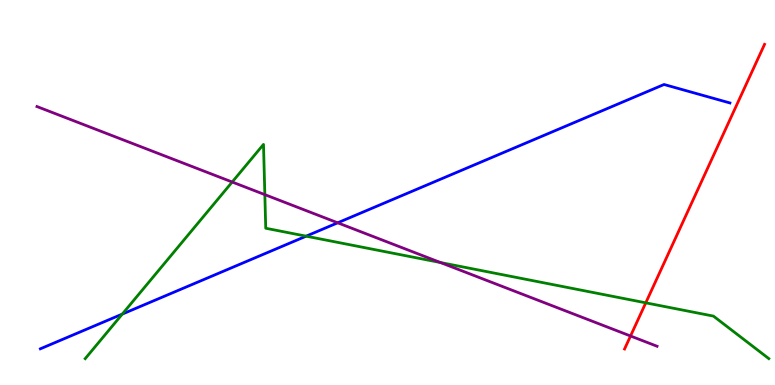[{'lines': ['blue', 'red'], 'intersections': []}, {'lines': ['green', 'red'], 'intersections': [{'x': 8.33, 'y': 2.13}]}, {'lines': ['purple', 'red'], 'intersections': [{'x': 8.14, 'y': 1.27}]}, {'lines': ['blue', 'green'], 'intersections': [{'x': 1.58, 'y': 1.84}, {'x': 3.95, 'y': 3.87}]}, {'lines': ['blue', 'purple'], 'intersections': [{'x': 4.36, 'y': 4.21}]}, {'lines': ['green', 'purple'], 'intersections': [{'x': 3.0, 'y': 5.27}, {'x': 3.42, 'y': 4.94}, {'x': 5.68, 'y': 3.18}]}]